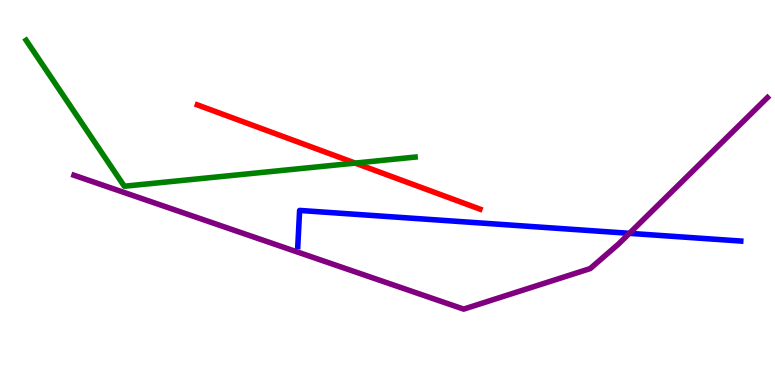[{'lines': ['blue', 'red'], 'intersections': []}, {'lines': ['green', 'red'], 'intersections': [{'x': 4.58, 'y': 5.76}]}, {'lines': ['purple', 'red'], 'intersections': []}, {'lines': ['blue', 'green'], 'intersections': []}, {'lines': ['blue', 'purple'], 'intersections': [{'x': 8.12, 'y': 3.94}]}, {'lines': ['green', 'purple'], 'intersections': []}]